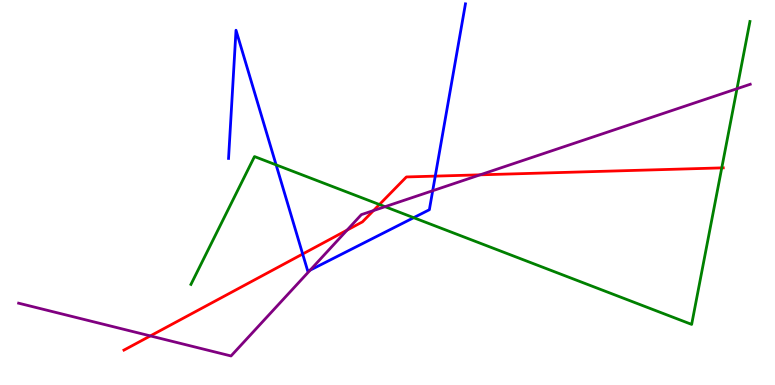[{'lines': ['blue', 'red'], 'intersections': [{'x': 3.91, 'y': 3.4}, {'x': 5.62, 'y': 5.43}]}, {'lines': ['green', 'red'], 'intersections': [{'x': 4.9, 'y': 4.69}, {'x': 9.31, 'y': 5.64}]}, {'lines': ['purple', 'red'], 'intersections': [{'x': 1.94, 'y': 1.28}, {'x': 4.48, 'y': 4.02}, {'x': 4.82, 'y': 4.53}, {'x': 6.19, 'y': 5.46}]}, {'lines': ['blue', 'green'], 'intersections': [{'x': 3.56, 'y': 5.72}, {'x': 5.34, 'y': 4.35}]}, {'lines': ['blue', 'purple'], 'intersections': [{'x': 4.0, 'y': 2.98}, {'x': 5.58, 'y': 5.05}]}, {'lines': ['green', 'purple'], 'intersections': [{'x': 4.97, 'y': 4.63}, {'x': 9.51, 'y': 7.7}]}]